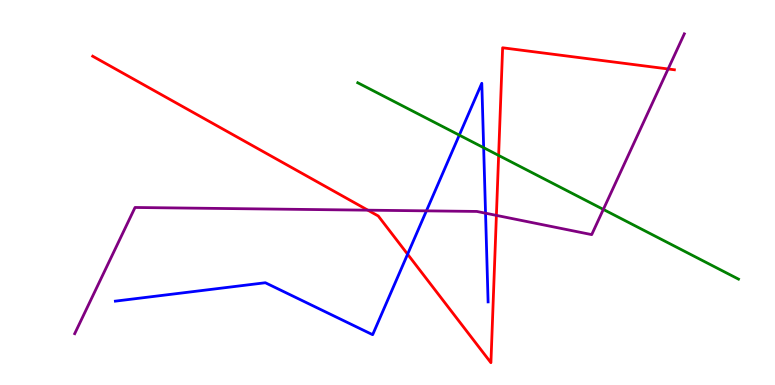[{'lines': ['blue', 'red'], 'intersections': [{'x': 5.26, 'y': 3.4}]}, {'lines': ['green', 'red'], 'intersections': [{'x': 6.43, 'y': 5.96}]}, {'lines': ['purple', 'red'], 'intersections': [{'x': 4.75, 'y': 4.54}, {'x': 6.41, 'y': 4.41}, {'x': 8.62, 'y': 8.21}]}, {'lines': ['blue', 'green'], 'intersections': [{'x': 5.93, 'y': 6.49}, {'x': 6.24, 'y': 6.16}]}, {'lines': ['blue', 'purple'], 'intersections': [{'x': 5.5, 'y': 4.52}, {'x': 6.27, 'y': 4.46}]}, {'lines': ['green', 'purple'], 'intersections': [{'x': 7.78, 'y': 4.56}]}]